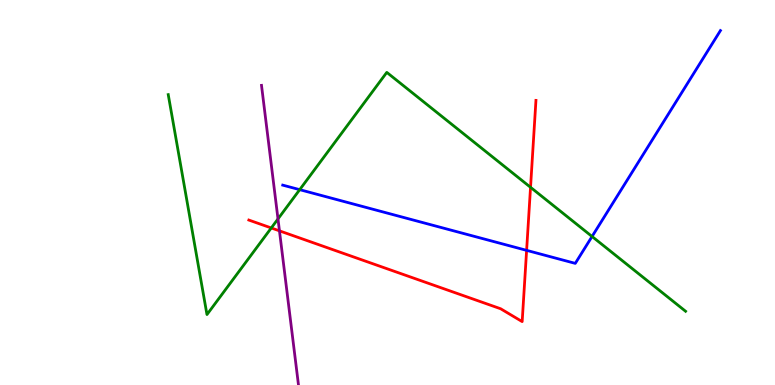[{'lines': ['blue', 'red'], 'intersections': [{'x': 6.79, 'y': 3.5}]}, {'lines': ['green', 'red'], 'intersections': [{'x': 3.5, 'y': 4.08}, {'x': 6.85, 'y': 5.13}]}, {'lines': ['purple', 'red'], 'intersections': [{'x': 3.61, 'y': 4.0}]}, {'lines': ['blue', 'green'], 'intersections': [{'x': 3.87, 'y': 5.07}, {'x': 7.64, 'y': 3.86}]}, {'lines': ['blue', 'purple'], 'intersections': []}, {'lines': ['green', 'purple'], 'intersections': [{'x': 3.59, 'y': 4.31}]}]